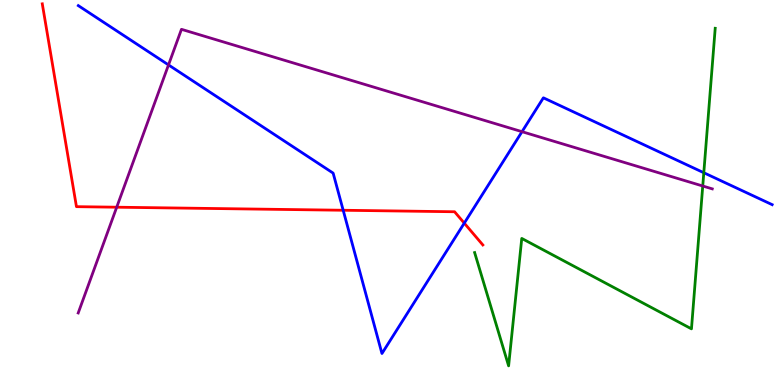[{'lines': ['blue', 'red'], 'intersections': [{'x': 4.43, 'y': 4.54}, {'x': 5.99, 'y': 4.2}]}, {'lines': ['green', 'red'], 'intersections': []}, {'lines': ['purple', 'red'], 'intersections': [{'x': 1.51, 'y': 4.62}]}, {'lines': ['blue', 'green'], 'intersections': [{'x': 9.08, 'y': 5.51}]}, {'lines': ['blue', 'purple'], 'intersections': [{'x': 2.17, 'y': 8.31}, {'x': 6.74, 'y': 6.58}]}, {'lines': ['green', 'purple'], 'intersections': [{'x': 9.07, 'y': 5.17}]}]